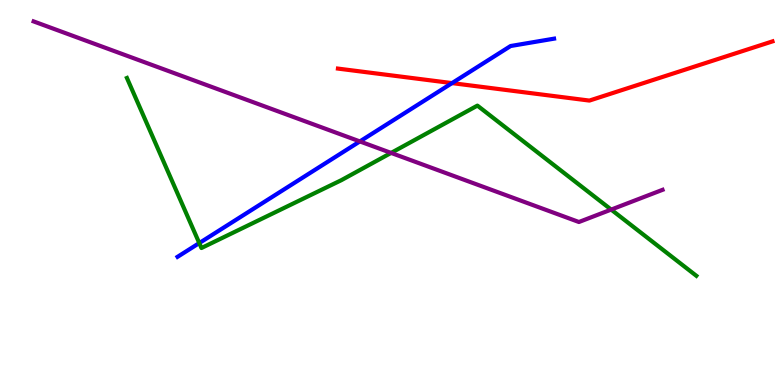[{'lines': ['blue', 'red'], 'intersections': [{'x': 5.83, 'y': 7.84}]}, {'lines': ['green', 'red'], 'intersections': []}, {'lines': ['purple', 'red'], 'intersections': []}, {'lines': ['blue', 'green'], 'intersections': [{'x': 2.57, 'y': 3.69}]}, {'lines': ['blue', 'purple'], 'intersections': [{'x': 4.64, 'y': 6.33}]}, {'lines': ['green', 'purple'], 'intersections': [{'x': 5.05, 'y': 6.03}, {'x': 7.89, 'y': 4.56}]}]